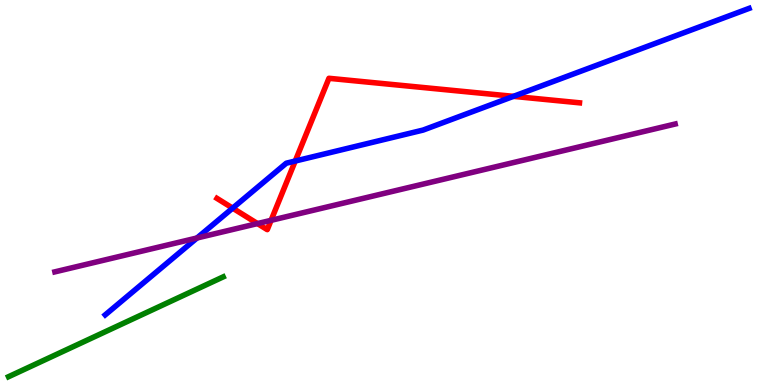[{'lines': ['blue', 'red'], 'intersections': [{'x': 3.0, 'y': 4.59}, {'x': 3.81, 'y': 5.82}, {'x': 6.63, 'y': 7.5}]}, {'lines': ['green', 'red'], 'intersections': []}, {'lines': ['purple', 'red'], 'intersections': [{'x': 3.32, 'y': 4.19}, {'x': 3.5, 'y': 4.28}]}, {'lines': ['blue', 'green'], 'intersections': []}, {'lines': ['blue', 'purple'], 'intersections': [{'x': 2.54, 'y': 3.82}]}, {'lines': ['green', 'purple'], 'intersections': []}]